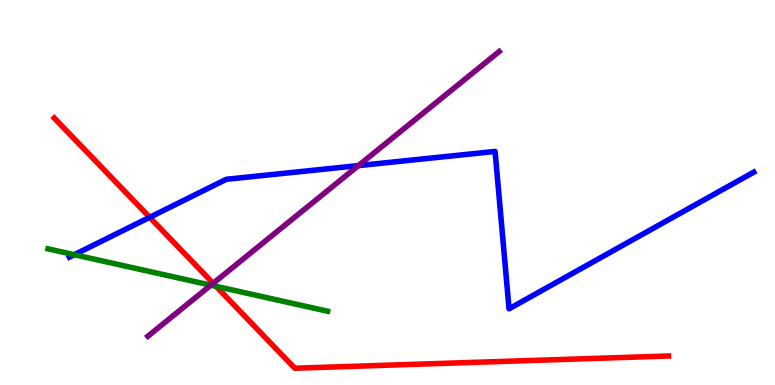[{'lines': ['blue', 'red'], 'intersections': [{'x': 1.93, 'y': 4.36}]}, {'lines': ['green', 'red'], 'intersections': [{'x': 2.79, 'y': 2.56}]}, {'lines': ['purple', 'red'], 'intersections': [{'x': 2.75, 'y': 2.64}]}, {'lines': ['blue', 'green'], 'intersections': [{'x': 0.959, 'y': 3.38}]}, {'lines': ['blue', 'purple'], 'intersections': [{'x': 4.62, 'y': 5.7}]}, {'lines': ['green', 'purple'], 'intersections': [{'x': 2.72, 'y': 2.59}]}]